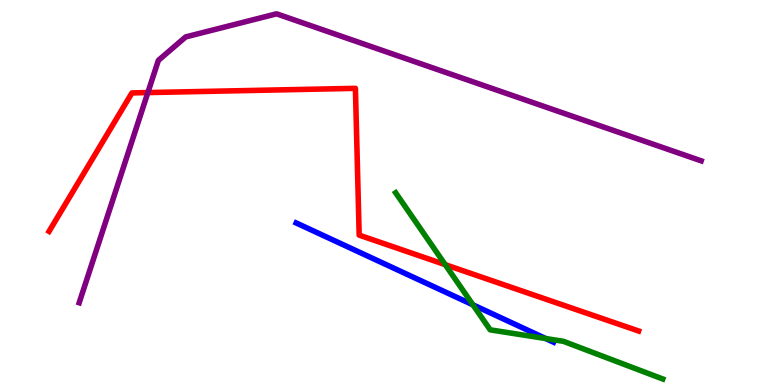[{'lines': ['blue', 'red'], 'intersections': []}, {'lines': ['green', 'red'], 'intersections': [{'x': 5.74, 'y': 3.13}]}, {'lines': ['purple', 'red'], 'intersections': [{'x': 1.91, 'y': 7.6}]}, {'lines': ['blue', 'green'], 'intersections': [{'x': 6.1, 'y': 2.08}, {'x': 7.04, 'y': 1.21}]}, {'lines': ['blue', 'purple'], 'intersections': []}, {'lines': ['green', 'purple'], 'intersections': []}]